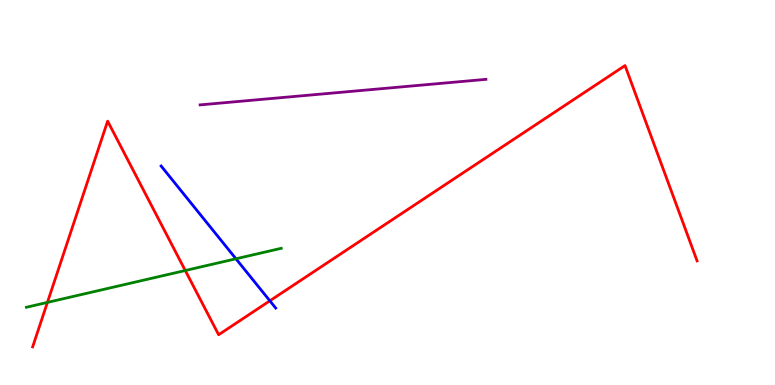[{'lines': ['blue', 'red'], 'intersections': [{'x': 3.48, 'y': 2.19}]}, {'lines': ['green', 'red'], 'intersections': [{'x': 0.612, 'y': 2.15}, {'x': 2.39, 'y': 2.97}]}, {'lines': ['purple', 'red'], 'intersections': []}, {'lines': ['blue', 'green'], 'intersections': [{'x': 3.04, 'y': 3.28}]}, {'lines': ['blue', 'purple'], 'intersections': []}, {'lines': ['green', 'purple'], 'intersections': []}]